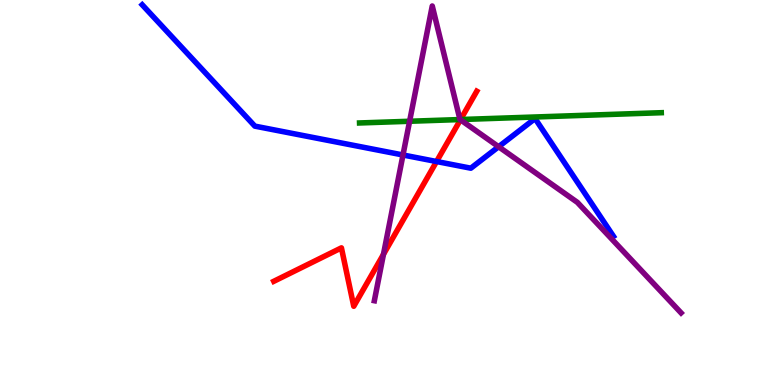[{'lines': ['blue', 'red'], 'intersections': [{'x': 5.63, 'y': 5.8}]}, {'lines': ['green', 'red'], 'intersections': [{'x': 5.94, 'y': 6.9}]}, {'lines': ['purple', 'red'], 'intersections': [{'x': 4.95, 'y': 3.39}, {'x': 5.94, 'y': 6.89}]}, {'lines': ['blue', 'green'], 'intersections': []}, {'lines': ['blue', 'purple'], 'intersections': [{'x': 5.2, 'y': 5.97}, {'x': 6.43, 'y': 6.19}]}, {'lines': ['green', 'purple'], 'intersections': [{'x': 5.29, 'y': 6.85}, {'x': 5.94, 'y': 6.89}]}]